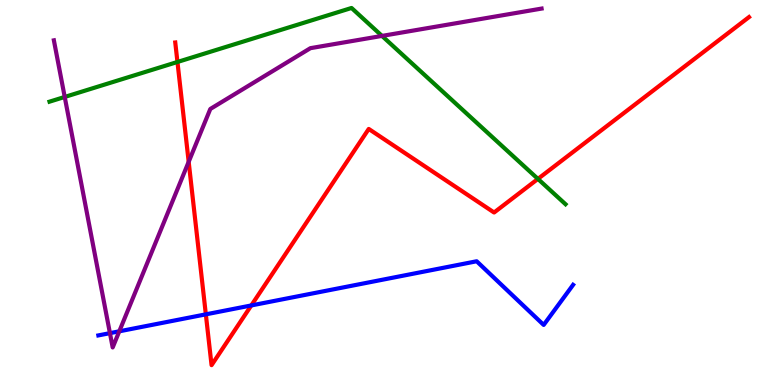[{'lines': ['blue', 'red'], 'intersections': [{'x': 2.66, 'y': 1.84}, {'x': 3.24, 'y': 2.07}]}, {'lines': ['green', 'red'], 'intersections': [{'x': 2.29, 'y': 8.39}, {'x': 6.94, 'y': 5.35}]}, {'lines': ['purple', 'red'], 'intersections': [{'x': 2.43, 'y': 5.8}]}, {'lines': ['blue', 'green'], 'intersections': []}, {'lines': ['blue', 'purple'], 'intersections': [{'x': 1.42, 'y': 1.35}, {'x': 1.54, 'y': 1.39}]}, {'lines': ['green', 'purple'], 'intersections': [{'x': 0.835, 'y': 7.48}, {'x': 4.93, 'y': 9.07}]}]